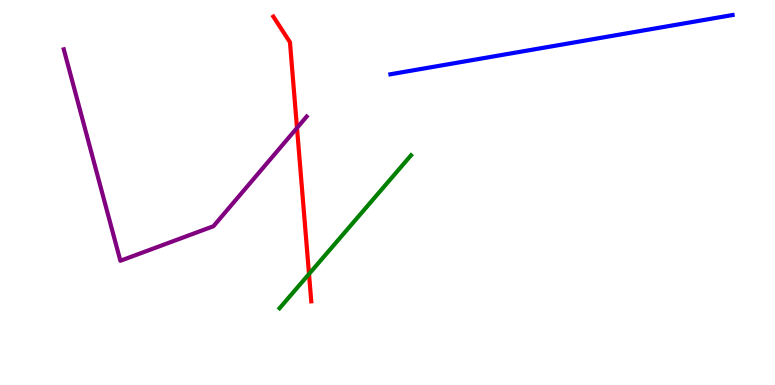[{'lines': ['blue', 'red'], 'intersections': []}, {'lines': ['green', 'red'], 'intersections': [{'x': 3.99, 'y': 2.88}]}, {'lines': ['purple', 'red'], 'intersections': [{'x': 3.83, 'y': 6.68}]}, {'lines': ['blue', 'green'], 'intersections': []}, {'lines': ['blue', 'purple'], 'intersections': []}, {'lines': ['green', 'purple'], 'intersections': []}]